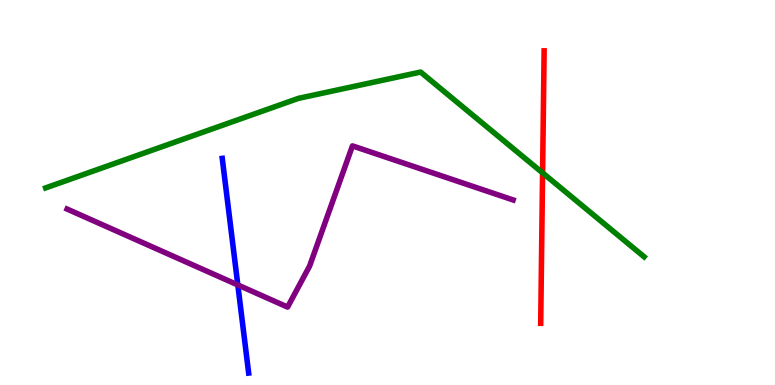[{'lines': ['blue', 'red'], 'intersections': []}, {'lines': ['green', 'red'], 'intersections': [{'x': 7.0, 'y': 5.51}]}, {'lines': ['purple', 'red'], 'intersections': []}, {'lines': ['blue', 'green'], 'intersections': []}, {'lines': ['blue', 'purple'], 'intersections': [{'x': 3.07, 'y': 2.6}]}, {'lines': ['green', 'purple'], 'intersections': []}]